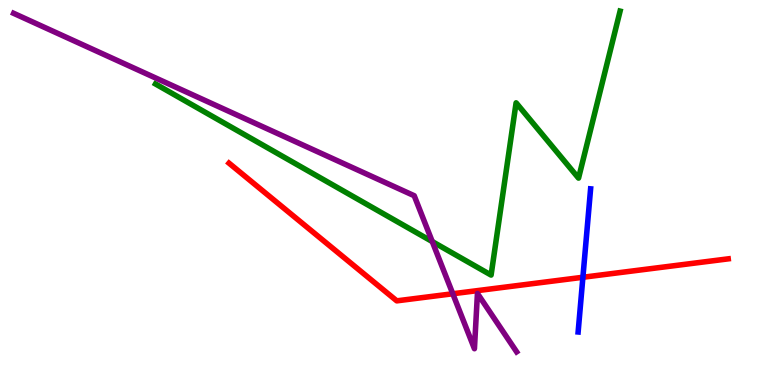[{'lines': ['blue', 'red'], 'intersections': [{'x': 7.52, 'y': 2.8}]}, {'lines': ['green', 'red'], 'intersections': []}, {'lines': ['purple', 'red'], 'intersections': [{'x': 5.84, 'y': 2.37}]}, {'lines': ['blue', 'green'], 'intersections': []}, {'lines': ['blue', 'purple'], 'intersections': []}, {'lines': ['green', 'purple'], 'intersections': [{'x': 5.58, 'y': 3.73}]}]